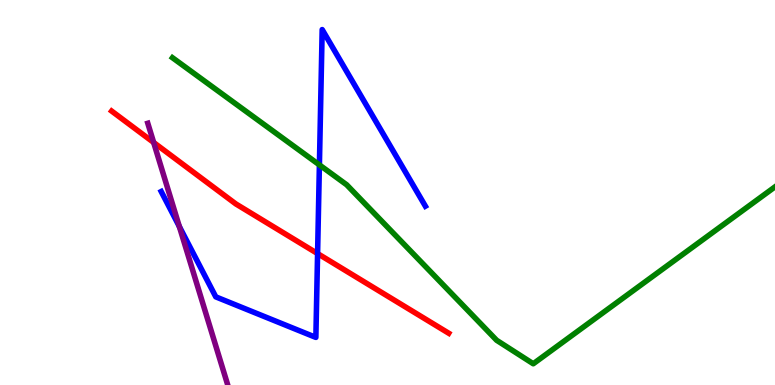[{'lines': ['blue', 'red'], 'intersections': [{'x': 4.1, 'y': 3.41}]}, {'lines': ['green', 'red'], 'intersections': []}, {'lines': ['purple', 'red'], 'intersections': [{'x': 1.98, 'y': 6.3}]}, {'lines': ['blue', 'green'], 'intersections': [{'x': 4.12, 'y': 5.72}]}, {'lines': ['blue', 'purple'], 'intersections': [{'x': 2.31, 'y': 4.12}]}, {'lines': ['green', 'purple'], 'intersections': []}]